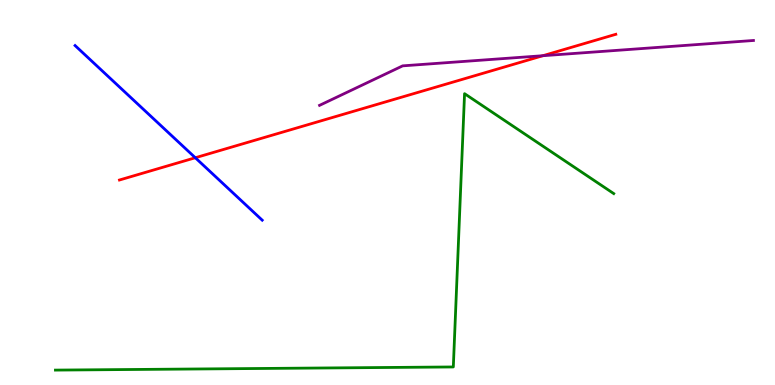[{'lines': ['blue', 'red'], 'intersections': [{'x': 2.52, 'y': 5.9}]}, {'lines': ['green', 'red'], 'intersections': []}, {'lines': ['purple', 'red'], 'intersections': [{'x': 7.0, 'y': 8.55}]}, {'lines': ['blue', 'green'], 'intersections': []}, {'lines': ['blue', 'purple'], 'intersections': []}, {'lines': ['green', 'purple'], 'intersections': []}]